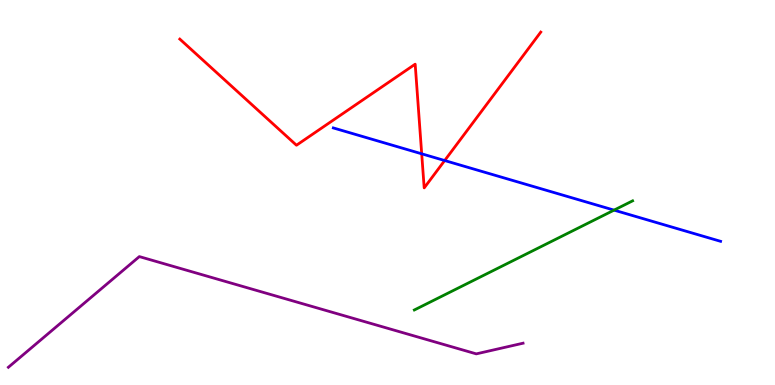[{'lines': ['blue', 'red'], 'intersections': [{'x': 5.44, 'y': 6.01}, {'x': 5.74, 'y': 5.83}]}, {'lines': ['green', 'red'], 'intersections': []}, {'lines': ['purple', 'red'], 'intersections': []}, {'lines': ['blue', 'green'], 'intersections': [{'x': 7.92, 'y': 4.54}]}, {'lines': ['blue', 'purple'], 'intersections': []}, {'lines': ['green', 'purple'], 'intersections': []}]